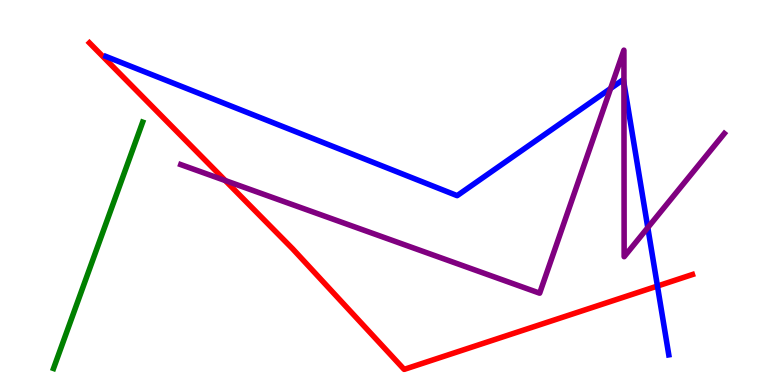[{'lines': ['blue', 'red'], 'intersections': [{'x': 8.48, 'y': 2.57}]}, {'lines': ['green', 'red'], 'intersections': []}, {'lines': ['purple', 'red'], 'intersections': [{'x': 2.91, 'y': 5.31}]}, {'lines': ['blue', 'green'], 'intersections': []}, {'lines': ['blue', 'purple'], 'intersections': [{'x': 7.88, 'y': 7.7}, {'x': 8.05, 'y': 7.84}, {'x': 8.36, 'y': 4.09}]}, {'lines': ['green', 'purple'], 'intersections': []}]